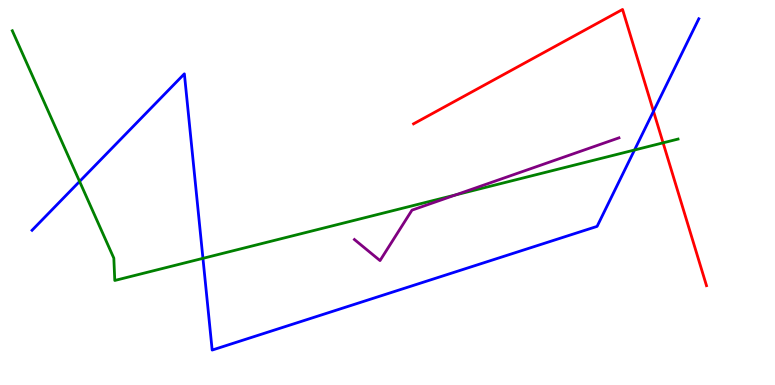[{'lines': ['blue', 'red'], 'intersections': [{'x': 8.43, 'y': 7.11}]}, {'lines': ['green', 'red'], 'intersections': [{'x': 8.56, 'y': 6.29}]}, {'lines': ['purple', 'red'], 'intersections': []}, {'lines': ['blue', 'green'], 'intersections': [{'x': 1.03, 'y': 5.29}, {'x': 2.62, 'y': 3.29}, {'x': 8.19, 'y': 6.1}]}, {'lines': ['blue', 'purple'], 'intersections': []}, {'lines': ['green', 'purple'], 'intersections': [{'x': 5.88, 'y': 4.94}]}]